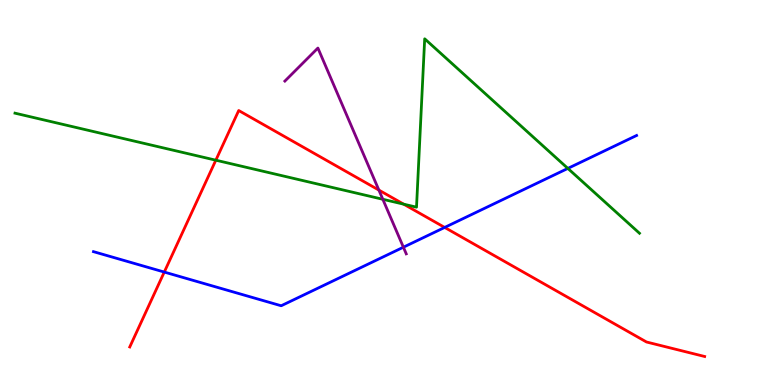[{'lines': ['blue', 'red'], 'intersections': [{'x': 2.12, 'y': 2.93}, {'x': 5.74, 'y': 4.09}]}, {'lines': ['green', 'red'], 'intersections': [{'x': 2.78, 'y': 5.84}, {'x': 5.21, 'y': 4.7}]}, {'lines': ['purple', 'red'], 'intersections': [{'x': 4.89, 'y': 5.06}]}, {'lines': ['blue', 'green'], 'intersections': [{'x': 7.33, 'y': 5.63}]}, {'lines': ['blue', 'purple'], 'intersections': [{'x': 5.21, 'y': 3.58}]}, {'lines': ['green', 'purple'], 'intersections': [{'x': 4.94, 'y': 4.82}]}]